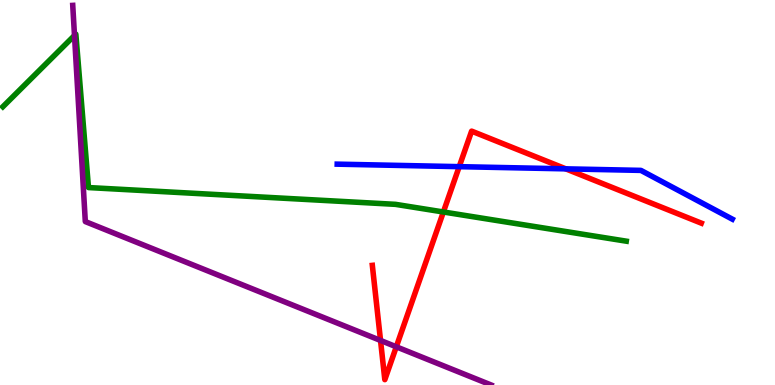[{'lines': ['blue', 'red'], 'intersections': [{'x': 5.93, 'y': 5.67}, {'x': 7.3, 'y': 5.61}]}, {'lines': ['green', 'red'], 'intersections': [{'x': 5.72, 'y': 4.49}]}, {'lines': ['purple', 'red'], 'intersections': [{'x': 4.91, 'y': 1.16}, {'x': 5.11, 'y': 0.992}]}, {'lines': ['blue', 'green'], 'intersections': []}, {'lines': ['blue', 'purple'], 'intersections': []}, {'lines': ['green', 'purple'], 'intersections': [{'x': 0.961, 'y': 9.08}]}]